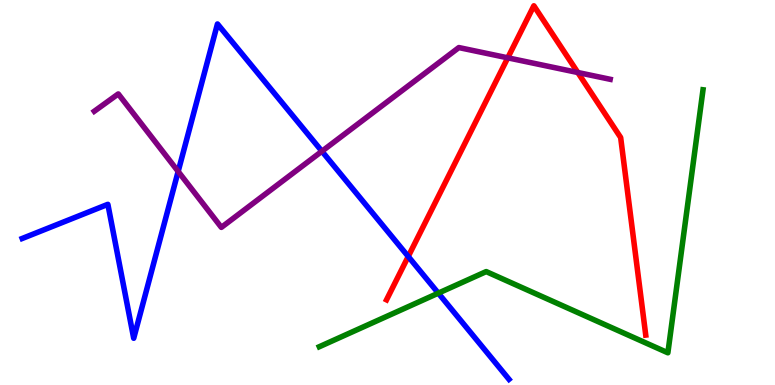[{'lines': ['blue', 'red'], 'intersections': [{'x': 5.27, 'y': 3.34}]}, {'lines': ['green', 'red'], 'intersections': []}, {'lines': ['purple', 'red'], 'intersections': [{'x': 6.55, 'y': 8.5}, {'x': 7.46, 'y': 8.12}]}, {'lines': ['blue', 'green'], 'intersections': [{'x': 5.66, 'y': 2.39}]}, {'lines': ['blue', 'purple'], 'intersections': [{'x': 2.3, 'y': 5.55}, {'x': 4.15, 'y': 6.07}]}, {'lines': ['green', 'purple'], 'intersections': []}]